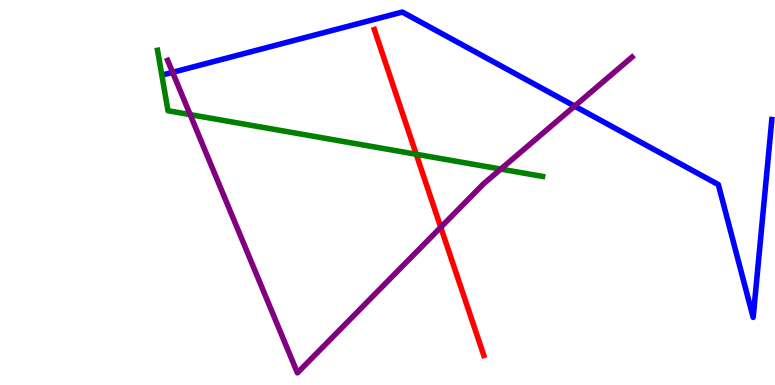[{'lines': ['blue', 'red'], 'intersections': []}, {'lines': ['green', 'red'], 'intersections': [{'x': 5.37, 'y': 5.99}]}, {'lines': ['purple', 'red'], 'intersections': [{'x': 5.69, 'y': 4.1}]}, {'lines': ['blue', 'green'], 'intersections': []}, {'lines': ['blue', 'purple'], 'intersections': [{'x': 2.23, 'y': 8.12}, {'x': 7.41, 'y': 7.24}]}, {'lines': ['green', 'purple'], 'intersections': [{'x': 2.45, 'y': 7.02}, {'x': 6.46, 'y': 5.61}]}]